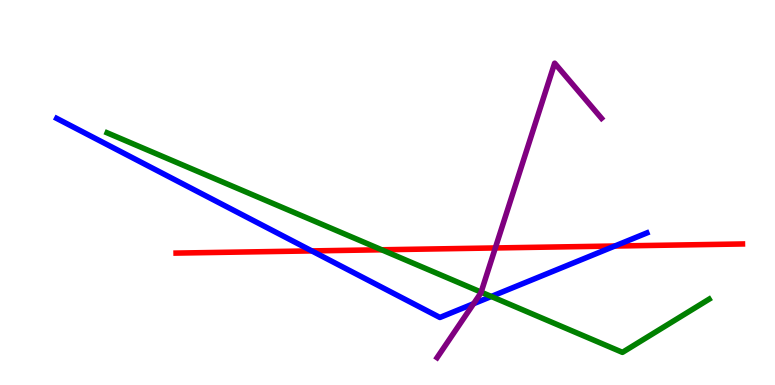[{'lines': ['blue', 'red'], 'intersections': [{'x': 4.02, 'y': 3.48}, {'x': 7.93, 'y': 3.61}]}, {'lines': ['green', 'red'], 'intersections': [{'x': 4.92, 'y': 3.51}]}, {'lines': ['purple', 'red'], 'intersections': [{'x': 6.39, 'y': 3.56}]}, {'lines': ['blue', 'green'], 'intersections': [{'x': 6.34, 'y': 2.3}]}, {'lines': ['blue', 'purple'], 'intersections': [{'x': 6.11, 'y': 2.11}]}, {'lines': ['green', 'purple'], 'intersections': [{'x': 6.21, 'y': 2.41}]}]